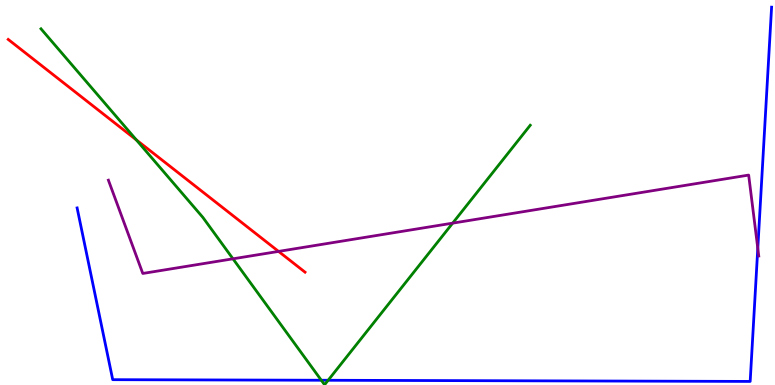[{'lines': ['blue', 'red'], 'intersections': []}, {'lines': ['green', 'red'], 'intersections': [{'x': 1.76, 'y': 6.37}]}, {'lines': ['purple', 'red'], 'intersections': [{'x': 3.59, 'y': 3.47}]}, {'lines': ['blue', 'green'], 'intersections': [{'x': 4.15, 'y': 0.123}, {'x': 4.23, 'y': 0.123}]}, {'lines': ['blue', 'purple'], 'intersections': [{'x': 9.78, 'y': 3.55}]}, {'lines': ['green', 'purple'], 'intersections': [{'x': 3.01, 'y': 3.28}, {'x': 5.84, 'y': 4.2}]}]